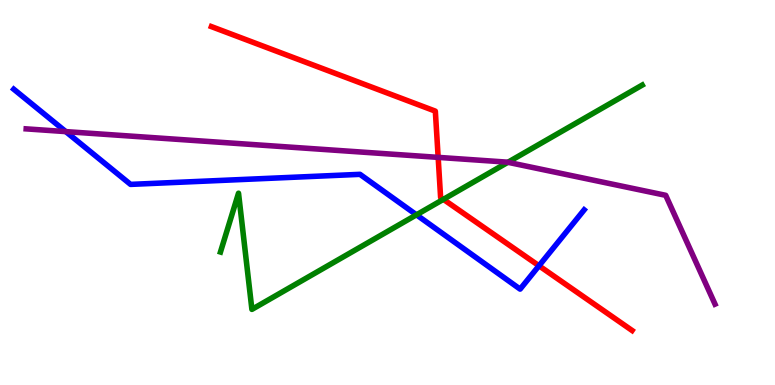[{'lines': ['blue', 'red'], 'intersections': [{'x': 6.95, 'y': 3.1}]}, {'lines': ['green', 'red'], 'intersections': [{'x': 5.72, 'y': 4.82}]}, {'lines': ['purple', 'red'], 'intersections': [{'x': 5.65, 'y': 5.91}]}, {'lines': ['blue', 'green'], 'intersections': [{'x': 5.37, 'y': 4.42}]}, {'lines': ['blue', 'purple'], 'intersections': [{'x': 0.849, 'y': 6.58}]}, {'lines': ['green', 'purple'], 'intersections': [{'x': 6.55, 'y': 5.78}]}]